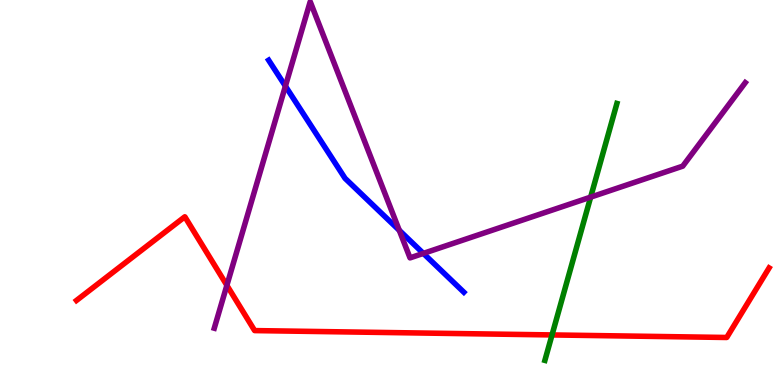[{'lines': ['blue', 'red'], 'intersections': []}, {'lines': ['green', 'red'], 'intersections': [{'x': 7.12, 'y': 1.3}]}, {'lines': ['purple', 'red'], 'intersections': [{'x': 2.93, 'y': 2.59}]}, {'lines': ['blue', 'green'], 'intersections': []}, {'lines': ['blue', 'purple'], 'intersections': [{'x': 3.68, 'y': 7.76}, {'x': 5.15, 'y': 4.02}, {'x': 5.46, 'y': 3.42}]}, {'lines': ['green', 'purple'], 'intersections': [{'x': 7.62, 'y': 4.88}]}]